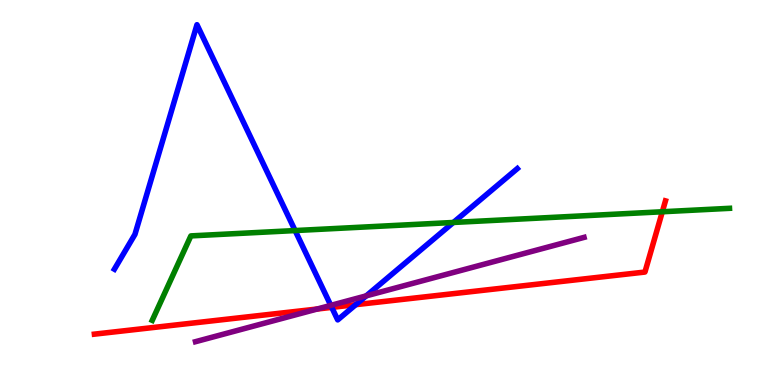[{'lines': ['blue', 'red'], 'intersections': [{'x': 4.28, 'y': 2.02}, {'x': 4.59, 'y': 2.09}]}, {'lines': ['green', 'red'], 'intersections': [{'x': 8.55, 'y': 4.5}]}, {'lines': ['purple', 'red'], 'intersections': [{'x': 4.09, 'y': 1.97}]}, {'lines': ['blue', 'green'], 'intersections': [{'x': 3.81, 'y': 4.01}, {'x': 5.85, 'y': 4.22}]}, {'lines': ['blue', 'purple'], 'intersections': [{'x': 4.27, 'y': 2.07}, {'x': 4.73, 'y': 2.32}]}, {'lines': ['green', 'purple'], 'intersections': []}]